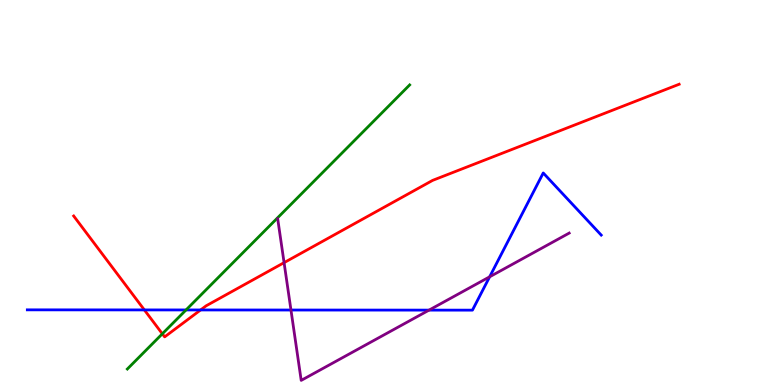[{'lines': ['blue', 'red'], 'intersections': [{'x': 1.86, 'y': 1.95}, {'x': 2.59, 'y': 1.95}]}, {'lines': ['green', 'red'], 'intersections': [{'x': 2.09, 'y': 1.33}]}, {'lines': ['purple', 'red'], 'intersections': [{'x': 3.67, 'y': 3.18}]}, {'lines': ['blue', 'green'], 'intersections': [{'x': 2.4, 'y': 1.95}]}, {'lines': ['blue', 'purple'], 'intersections': [{'x': 3.75, 'y': 1.95}, {'x': 5.54, 'y': 1.95}, {'x': 6.32, 'y': 2.81}]}, {'lines': ['green', 'purple'], 'intersections': []}]